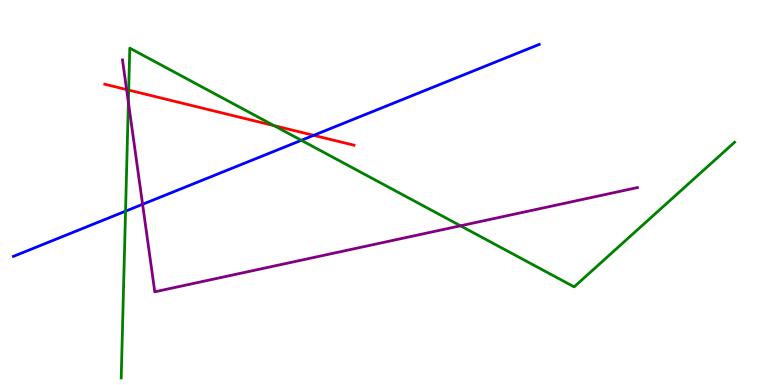[{'lines': ['blue', 'red'], 'intersections': [{'x': 4.05, 'y': 6.48}]}, {'lines': ['green', 'red'], 'intersections': [{'x': 1.66, 'y': 7.66}, {'x': 3.54, 'y': 6.74}]}, {'lines': ['purple', 'red'], 'intersections': [{'x': 1.63, 'y': 7.67}]}, {'lines': ['blue', 'green'], 'intersections': [{'x': 1.62, 'y': 4.52}, {'x': 3.89, 'y': 6.36}]}, {'lines': ['blue', 'purple'], 'intersections': [{'x': 1.84, 'y': 4.69}]}, {'lines': ['green', 'purple'], 'intersections': [{'x': 1.66, 'y': 7.34}, {'x': 5.94, 'y': 4.14}]}]